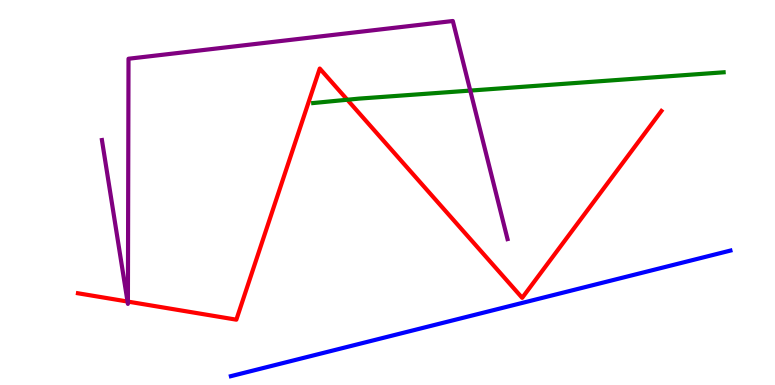[{'lines': ['blue', 'red'], 'intersections': []}, {'lines': ['green', 'red'], 'intersections': [{'x': 4.48, 'y': 7.41}]}, {'lines': ['purple', 'red'], 'intersections': [{'x': 1.65, 'y': 2.17}, {'x': 1.65, 'y': 2.17}]}, {'lines': ['blue', 'green'], 'intersections': []}, {'lines': ['blue', 'purple'], 'intersections': []}, {'lines': ['green', 'purple'], 'intersections': [{'x': 6.07, 'y': 7.65}]}]